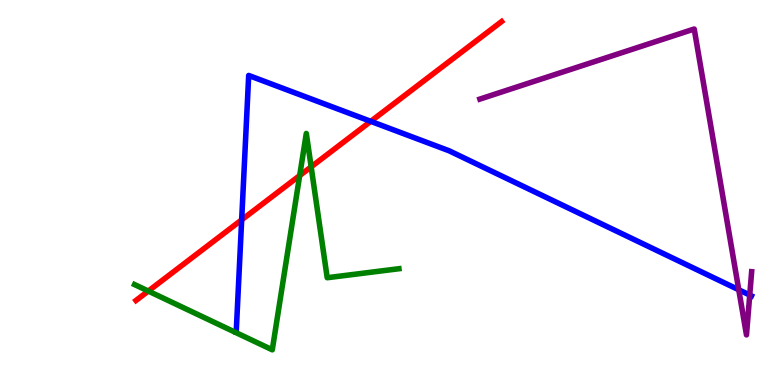[{'lines': ['blue', 'red'], 'intersections': [{'x': 3.12, 'y': 4.29}, {'x': 4.78, 'y': 6.85}]}, {'lines': ['green', 'red'], 'intersections': [{'x': 1.91, 'y': 2.44}, {'x': 3.87, 'y': 5.44}, {'x': 4.01, 'y': 5.67}]}, {'lines': ['purple', 'red'], 'intersections': []}, {'lines': ['blue', 'green'], 'intersections': []}, {'lines': ['blue', 'purple'], 'intersections': [{'x': 9.53, 'y': 2.47}, {'x': 9.67, 'y': 2.34}]}, {'lines': ['green', 'purple'], 'intersections': []}]